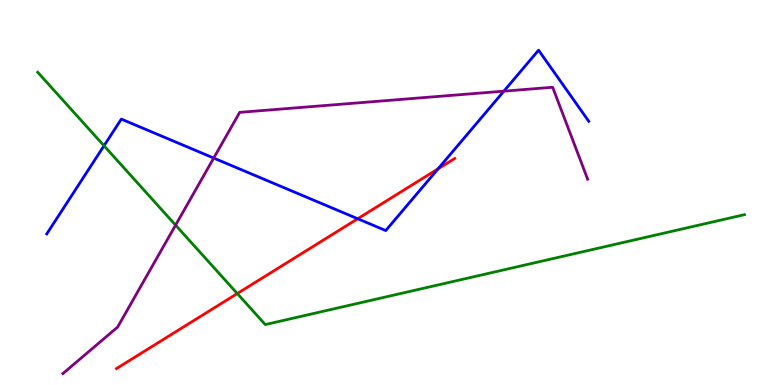[{'lines': ['blue', 'red'], 'intersections': [{'x': 4.62, 'y': 4.32}, {'x': 5.65, 'y': 5.61}]}, {'lines': ['green', 'red'], 'intersections': [{'x': 3.06, 'y': 2.38}]}, {'lines': ['purple', 'red'], 'intersections': []}, {'lines': ['blue', 'green'], 'intersections': [{'x': 1.34, 'y': 6.21}]}, {'lines': ['blue', 'purple'], 'intersections': [{'x': 2.76, 'y': 5.89}, {'x': 6.5, 'y': 7.63}]}, {'lines': ['green', 'purple'], 'intersections': [{'x': 2.27, 'y': 4.15}]}]